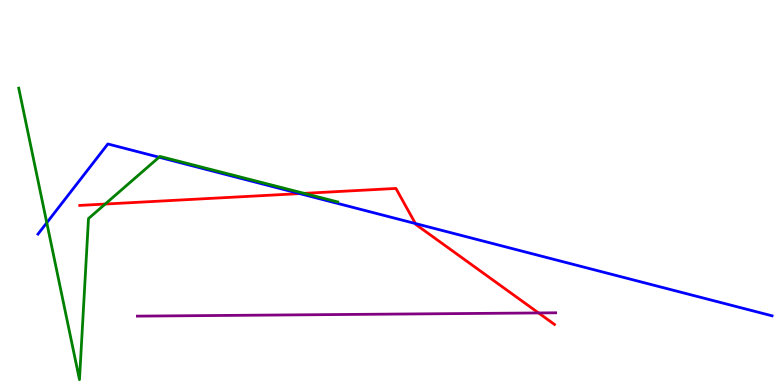[{'lines': ['blue', 'red'], 'intersections': [{'x': 3.87, 'y': 4.97}, {'x': 5.36, 'y': 4.19}]}, {'lines': ['green', 'red'], 'intersections': [{'x': 1.36, 'y': 4.7}, {'x': 3.93, 'y': 4.98}]}, {'lines': ['purple', 'red'], 'intersections': [{'x': 6.95, 'y': 1.87}]}, {'lines': ['blue', 'green'], 'intersections': [{'x': 0.604, 'y': 4.21}, {'x': 2.05, 'y': 5.92}]}, {'lines': ['blue', 'purple'], 'intersections': []}, {'lines': ['green', 'purple'], 'intersections': []}]